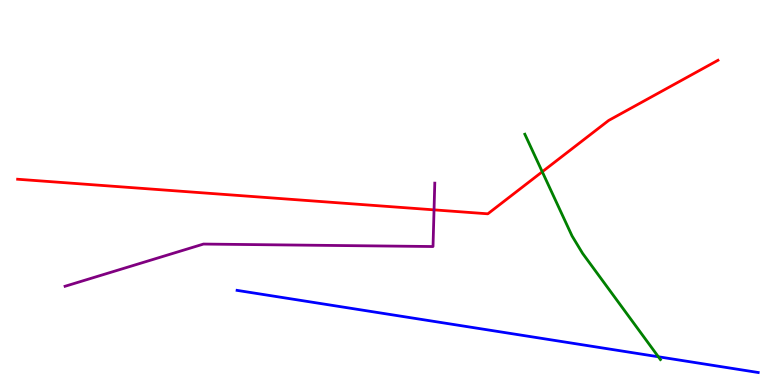[{'lines': ['blue', 'red'], 'intersections': []}, {'lines': ['green', 'red'], 'intersections': [{'x': 7.0, 'y': 5.54}]}, {'lines': ['purple', 'red'], 'intersections': [{'x': 5.6, 'y': 4.55}]}, {'lines': ['blue', 'green'], 'intersections': [{'x': 8.5, 'y': 0.733}]}, {'lines': ['blue', 'purple'], 'intersections': []}, {'lines': ['green', 'purple'], 'intersections': []}]